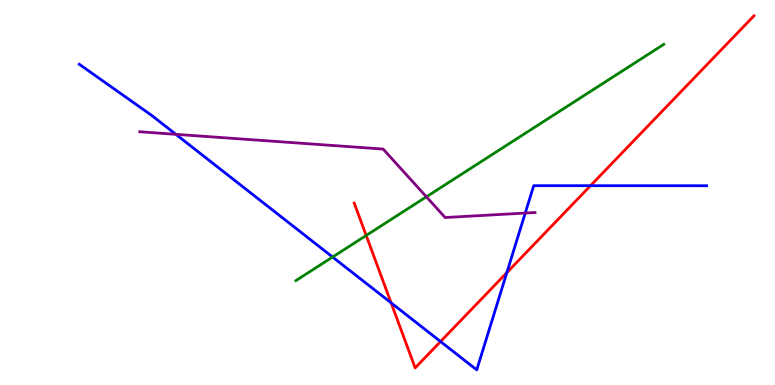[{'lines': ['blue', 'red'], 'intersections': [{'x': 5.05, 'y': 2.13}, {'x': 5.68, 'y': 1.13}, {'x': 6.54, 'y': 2.92}, {'x': 7.62, 'y': 5.18}]}, {'lines': ['green', 'red'], 'intersections': [{'x': 4.72, 'y': 3.88}]}, {'lines': ['purple', 'red'], 'intersections': []}, {'lines': ['blue', 'green'], 'intersections': [{'x': 4.29, 'y': 3.32}]}, {'lines': ['blue', 'purple'], 'intersections': [{'x': 2.27, 'y': 6.51}, {'x': 6.78, 'y': 4.47}]}, {'lines': ['green', 'purple'], 'intersections': [{'x': 5.5, 'y': 4.89}]}]